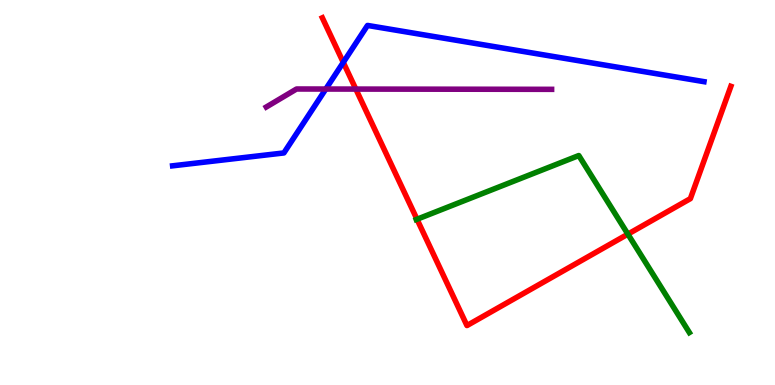[{'lines': ['blue', 'red'], 'intersections': [{'x': 4.43, 'y': 8.38}]}, {'lines': ['green', 'red'], 'intersections': [{'x': 5.38, 'y': 4.31}, {'x': 8.1, 'y': 3.92}]}, {'lines': ['purple', 'red'], 'intersections': [{'x': 4.59, 'y': 7.69}]}, {'lines': ['blue', 'green'], 'intersections': []}, {'lines': ['blue', 'purple'], 'intersections': [{'x': 4.2, 'y': 7.69}]}, {'lines': ['green', 'purple'], 'intersections': []}]